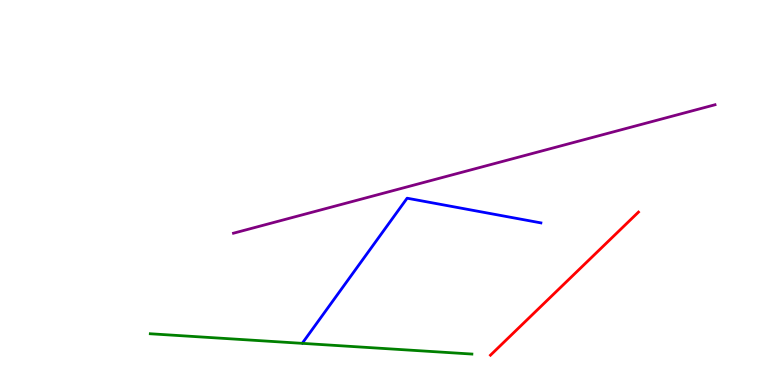[{'lines': ['blue', 'red'], 'intersections': []}, {'lines': ['green', 'red'], 'intersections': []}, {'lines': ['purple', 'red'], 'intersections': []}, {'lines': ['blue', 'green'], 'intersections': []}, {'lines': ['blue', 'purple'], 'intersections': []}, {'lines': ['green', 'purple'], 'intersections': []}]